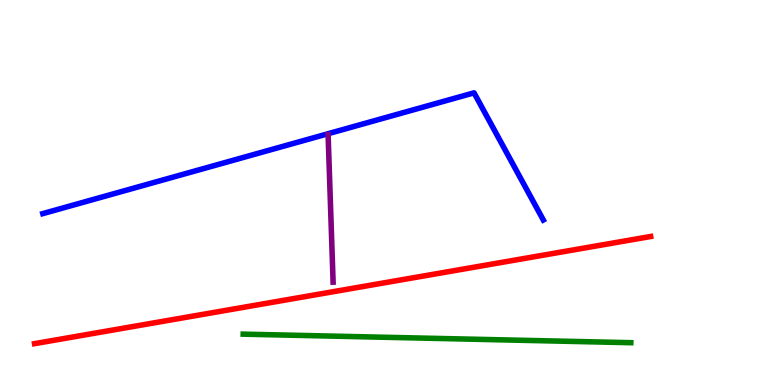[{'lines': ['blue', 'red'], 'intersections': []}, {'lines': ['green', 'red'], 'intersections': []}, {'lines': ['purple', 'red'], 'intersections': []}, {'lines': ['blue', 'green'], 'intersections': []}, {'lines': ['blue', 'purple'], 'intersections': []}, {'lines': ['green', 'purple'], 'intersections': []}]